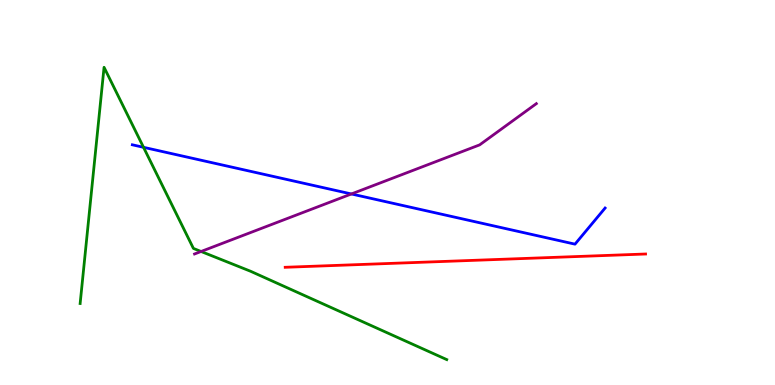[{'lines': ['blue', 'red'], 'intersections': []}, {'lines': ['green', 'red'], 'intersections': []}, {'lines': ['purple', 'red'], 'intersections': []}, {'lines': ['blue', 'green'], 'intersections': [{'x': 1.85, 'y': 6.17}]}, {'lines': ['blue', 'purple'], 'intersections': [{'x': 4.53, 'y': 4.96}]}, {'lines': ['green', 'purple'], 'intersections': [{'x': 2.59, 'y': 3.47}]}]